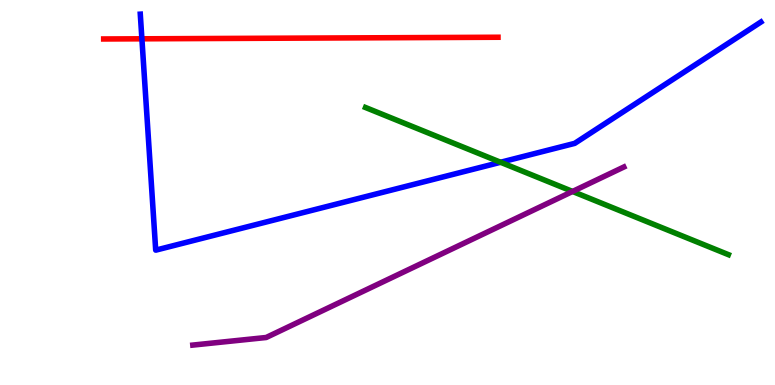[{'lines': ['blue', 'red'], 'intersections': [{'x': 1.83, 'y': 8.99}]}, {'lines': ['green', 'red'], 'intersections': []}, {'lines': ['purple', 'red'], 'intersections': []}, {'lines': ['blue', 'green'], 'intersections': [{'x': 6.46, 'y': 5.79}]}, {'lines': ['blue', 'purple'], 'intersections': []}, {'lines': ['green', 'purple'], 'intersections': [{'x': 7.39, 'y': 5.03}]}]